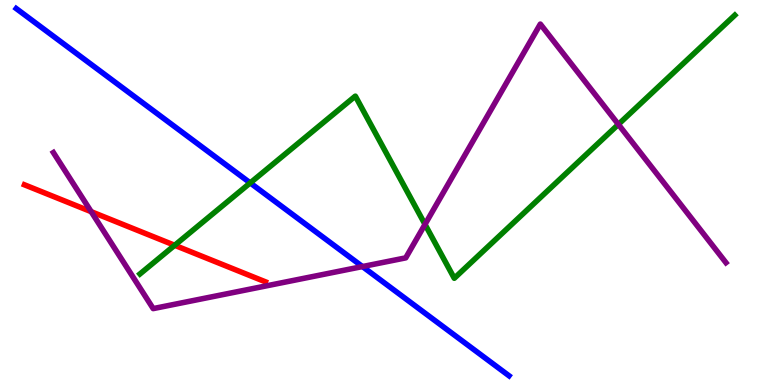[{'lines': ['blue', 'red'], 'intersections': []}, {'lines': ['green', 'red'], 'intersections': [{'x': 2.25, 'y': 3.63}]}, {'lines': ['purple', 'red'], 'intersections': [{'x': 1.18, 'y': 4.5}]}, {'lines': ['blue', 'green'], 'intersections': [{'x': 3.23, 'y': 5.25}]}, {'lines': ['blue', 'purple'], 'intersections': [{'x': 4.68, 'y': 3.08}]}, {'lines': ['green', 'purple'], 'intersections': [{'x': 5.48, 'y': 4.17}, {'x': 7.98, 'y': 6.77}]}]